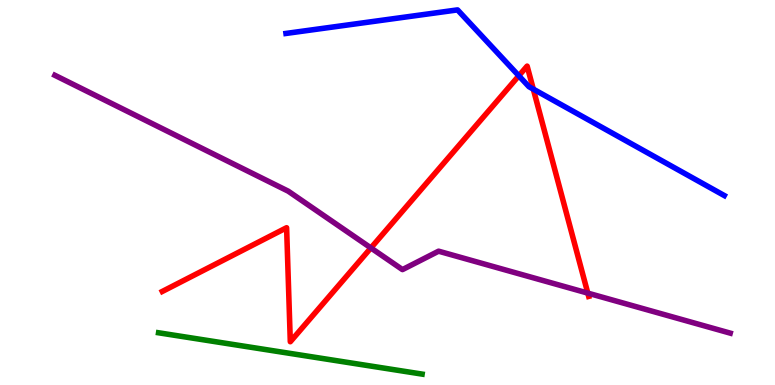[{'lines': ['blue', 'red'], 'intersections': [{'x': 6.69, 'y': 8.03}, {'x': 6.88, 'y': 7.69}]}, {'lines': ['green', 'red'], 'intersections': []}, {'lines': ['purple', 'red'], 'intersections': [{'x': 4.79, 'y': 3.56}, {'x': 7.58, 'y': 2.39}]}, {'lines': ['blue', 'green'], 'intersections': []}, {'lines': ['blue', 'purple'], 'intersections': []}, {'lines': ['green', 'purple'], 'intersections': []}]